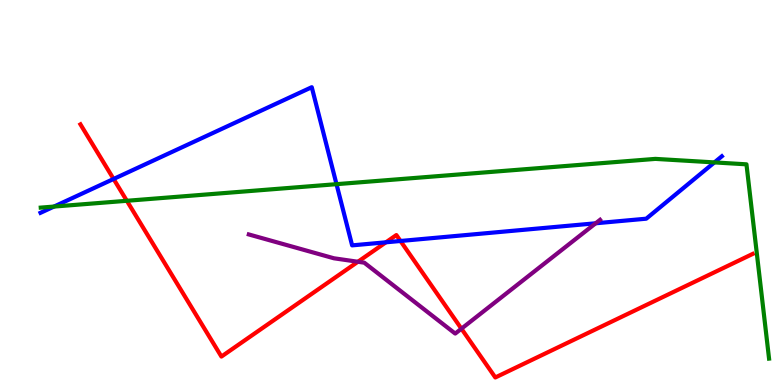[{'lines': ['blue', 'red'], 'intersections': [{'x': 1.47, 'y': 5.35}, {'x': 4.98, 'y': 3.71}, {'x': 5.17, 'y': 3.74}]}, {'lines': ['green', 'red'], 'intersections': [{'x': 1.64, 'y': 4.78}]}, {'lines': ['purple', 'red'], 'intersections': [{'x': 4.62, 'y': 3.2}, {'x': 5.95, 'y': 1.46}]}, {'lines': ['blue', 'green'], 'intersections': [{'x': 0.697, 'y': 4.63}, {'x': 4.34, 'y': 5.22}, {'x': 9.22, 'y': 5.78}]}, {'lines': ['blue', 'purple'], 'intersections': [{'x': 7.69, 'y': 4.2}]}, {'lines': ['green', 'purple'], 'intersections': []}]